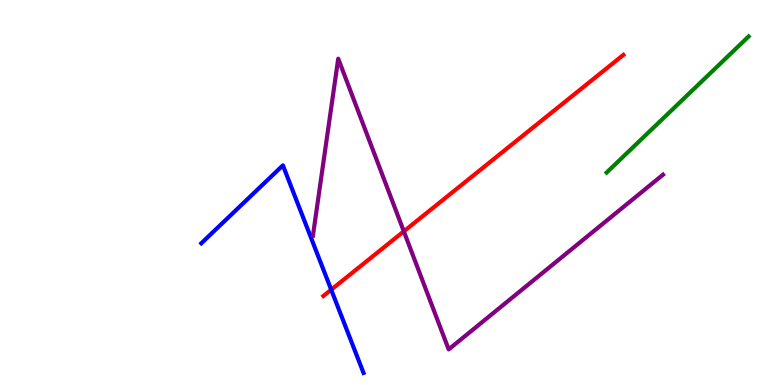[{'lines': ['blue', 'red'], 'intersections': [{'x': 4.27, 'y': 2.48}]}, {'lines': ['green', 'red'], 'intersections': []}, {'lines': ['purple', 'red'], 'intersections': [{'x': 5.21, 'y': 3.99}]}, {'lines': ['blue', 'green'], 'intersections': []}, {'lines': ['blue', 'purple'], 'intersections': []}, {'lines': ['green', 'purple'], 'intersections': []}]